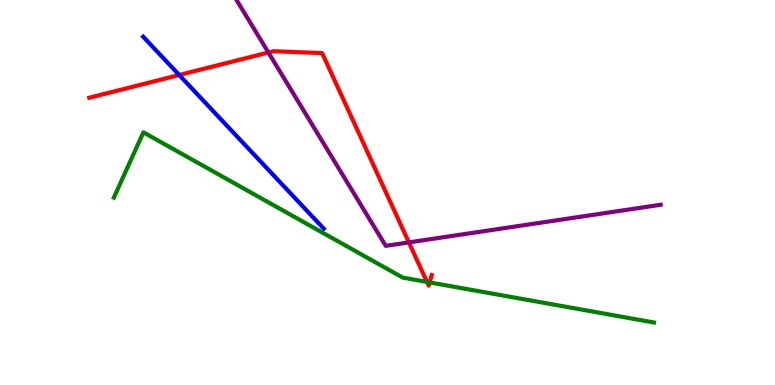[{'lines': ['blue', 'red'], 'intersections': [{'x': 2.31, 'y': 8.05}]}, {'lines': ['green', 'red'], 'intersections': [{'x': 5.51, 'y': 2.68}, {'x': 5.54, 'y': 2.66}]}, {'lines': ['purple', 'red'], 'intersections': [{'x': 3.46, 'y': 8.64}, {'x': 5.28, 'y': 3.7}]}, {'lines': ['blue', 'green'], 'intersections': []}, {'lines': ['blue', 'purple'], 'intersections': []}, {'lines': ['green', 'purple'], 'intersections': []}]